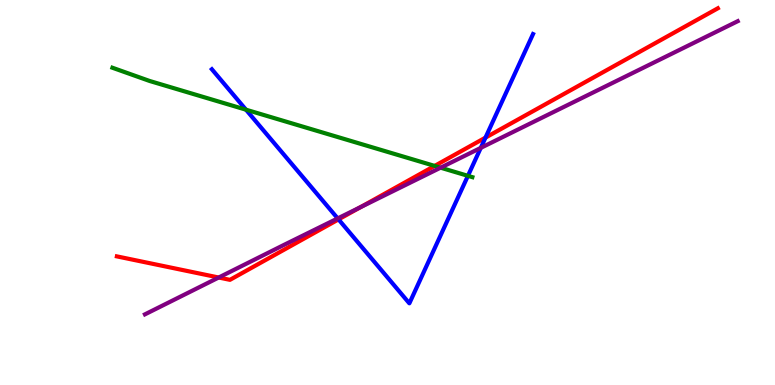[{'lines': ['blue', 'red'], 'intersections': [{'x': 4.37, 'y': 4.3}, {'x': 6.26, 'y': 6.43}]}, {'lines': ['green', 'red'], 'intersections': [{'x': 5.61, 'y': 5.69}]}, {'lines': ['purple', 'red'], 'intersections': [{'x': 2.82, 'y': 2.79}, {'x': 4.65, 'y': 4.62}]}, {'lines': ['blue', 'green'], 'intersections': [{'x': 3.17, 'y': 7.15}, {'x': 6.04, 'y': 5.43}]}, {'lines': ['blue', 'purple'], 'intersections': [{'x': 4.36, 'y': 4.33}, {'x': 6.2, 'y': 6.16}]}, {'lines': ['green', 'purple'], 'intersections': [{'x': 5.69, 'y': 5.64}]}]